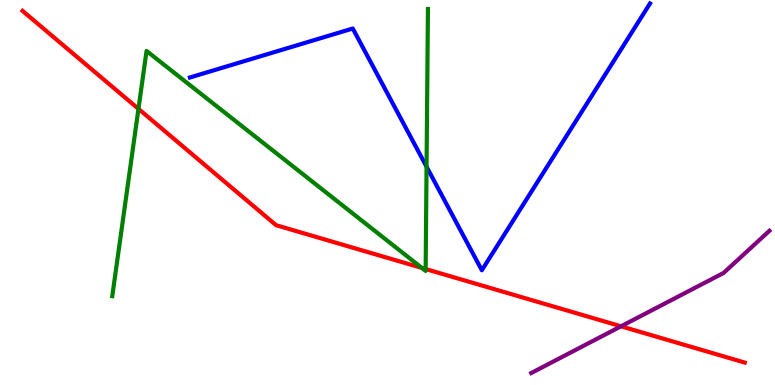[{'lines': ['blue', 'red'], 'intersections': []}, {'lines': ['green', 'red'], 'intersections': [{'x': 1.79, 'y': 7.17}, {'x': 5.44, 'y': 3.04}, {'x': 5.49, 'y': 3.01}]}, {'lines': ['purple', 'red'], 'intersections': [{'x': 8.01, 'y': 1.52}]}, {'lines': ['blue', 'green'], 'intersections': [{'x': 5.5, 'y': 5.67}]}, {'lines': ['blue', 'purple'], 'intersections': []}, {'lines': ['green', 'purple'], 'intersections': []}]